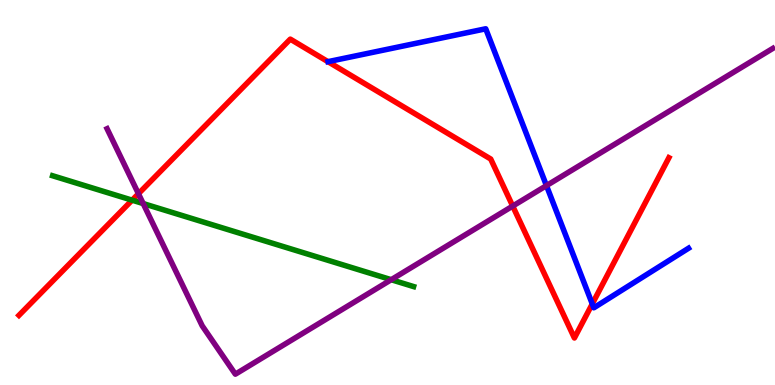[{'lines': ['blue', 'red'], 'intersections': [{'x': 7.64, 'y': 2.11}]}, {'lines': ['green', 'red'], 'intersections': [{'x': 1.7, 'y': 4.8}]}, {'lines': ['purple', 'red'], 'intersections': [{'x': 1.79, 'y': 4.97}, {'x': 6.62, 'y': 4.65}]}, {'lines': ['blue', 'green'], 'intersections': []}, {'lines': ['blue', 'purple'], 'intersections': [{'x': 7.05, 'y': 5.18}]}, {'lines': ['green', 'purple'], 'intersections': [{'x': 1.85, 'y': 4.71}, {'x': 5.05, 'y': 2.73}]}]